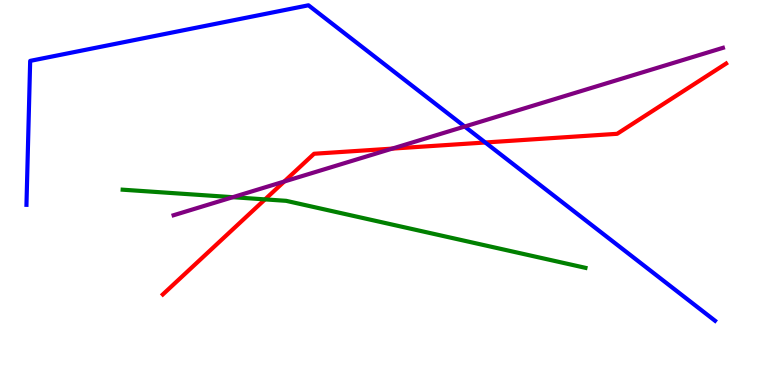[{'lines': ['blue', 'red'], 'intersections': [{'x': 6.26, 'y': 6.3}]}, {'lines': ['green', 'red'], 'intersections': [{'x': 3.42, 'y': 4.82}]}, {'lines': ['purple', 'red'], 'intersections': [{'x': 3.67, 'y': 5.29}, {'x': 5.06, 'y': 6.14}]}, {'lines': ['blue', 'green'], 'intersections': []}, {'lines': ['blue', 'purple'], 'intersections': [{'x': 6.0, 'y': 6.71}]}, {'lines': ['green', 'purple'], 'intersections': [{'x': 3.0, 'y': 4.88}]}]